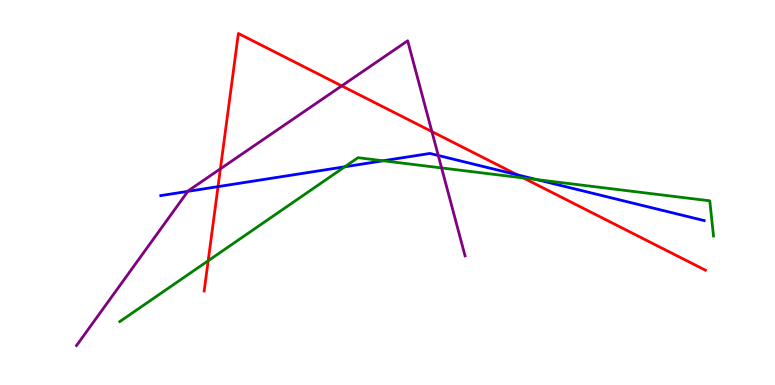[{'lines': ['blue', 'red'], 'intersections': [{'x': 2.81, 'y': 5.15}, {'x': 6.67, 'y': 5.46}]}, {'lines': ['green', 'red'], 'intersections': [{'x': 2.69, 'y': 3.23}, {'x': 6.75, 'y': 5.38}]}, {'lines': ['purple', 'red'], 'intersections': [{'x': 2.84, 'y': 5.62}, {'x': 4.41, 'y': 7.77}, {'x': 5.57, 'y': 6.58}]}, {'lines': ['blue', 'green'], 'intersections': [{'x': 4.45, 'y': 5.67}, {'x': 4.94, 'y': 5.82}, {'x': 6.93, 'y': 5.33}]}, {'lines': ['blue', 'purple'], 'intersections': [{'x': 2.42, 'y': 5.03}, {'x': 5.66, 'y': 5.96}]}, {'lines': ['green', 'purple'], 'intersections': [{'x': 5.7, 'y': 5.64}]}]